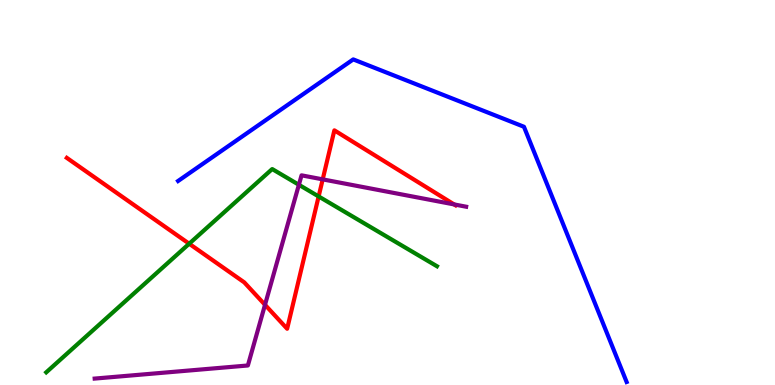[{'lines': ['blue', 'red'], 'intersections': []}, {'lines': ['green', 'red'], 'intersections': [{'x': 2.44, 'y': 3.67}, {'x': 4.11, 'y': 4.9}]}, {'lines': ['purple', 'red'], 'intersections': [{'x': 3.42, 'y': 2.08}, {'x': 4.16, 'y': 5.34}, {'x': 5.86, 'y': 4.69}]}, {'lines': ['blue', 'green'], 'intersections': []}, {'lines': ['blue', 'purple'], 'intersections': []}, {'lines': ['green', 'purple'], 'intersections': [{'x': 3.86, 'y': 5.2}]}]